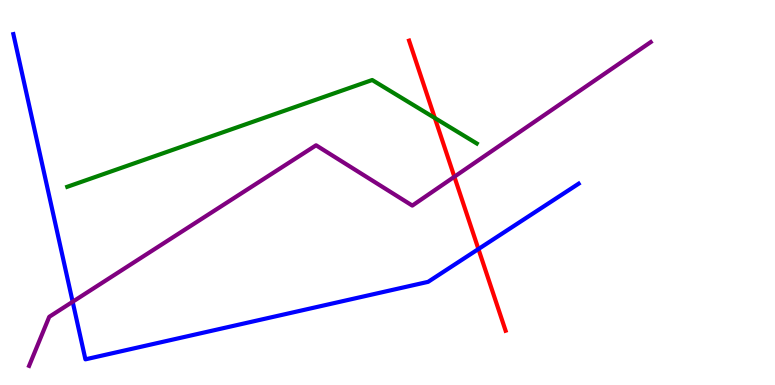[{'lines': ['blue', 'red'], 'intersections': [{'x': 6.17, 'y': 3.53}]}, {'lines': ['green', 'red'], 'intersections': [{'x': 5.61, 'y': 6.93}]}, {'lines': ['purple', 'red'], 'intersections': [{'x': 5.86, 'y': 5.41}]}, {'lines': ['blue', 'green'], 'intersections': []}, {'lines': ['blue', 'purple'], 'intersections': [{'x': 0.938, 'y': 2.16}]}, {'lines': ['green', 'purple'], 'intersections': []}]